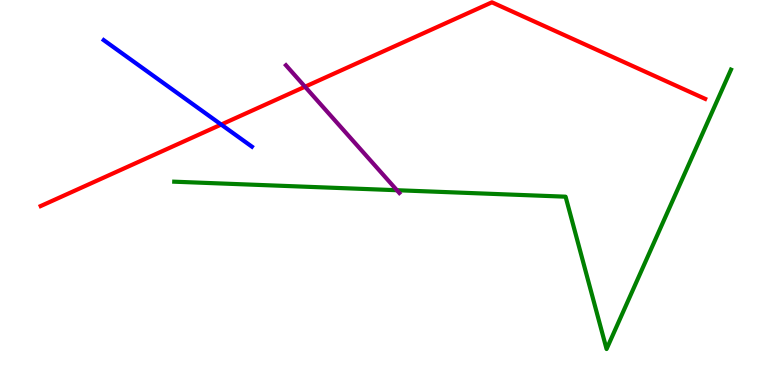[{'lines': ['blue', 'red'], 'intersections': [{'x': 2.85, 'y': 6.76}]}, {'lines': ['green', 'red'], 'intersections': []}, {'lines': ['purple', 'red'], 'intersections': [{'x': 3.94, 'y': 7.75}]}, {'lines': ['blue', 'green'], 'intersections': []}, {'lines': ['blue', 'purple'], 'intersections': []}, {'lines': ['green', 'purple'], 'intersections': [{'x': 5.12, 'y': 5.06}]}]